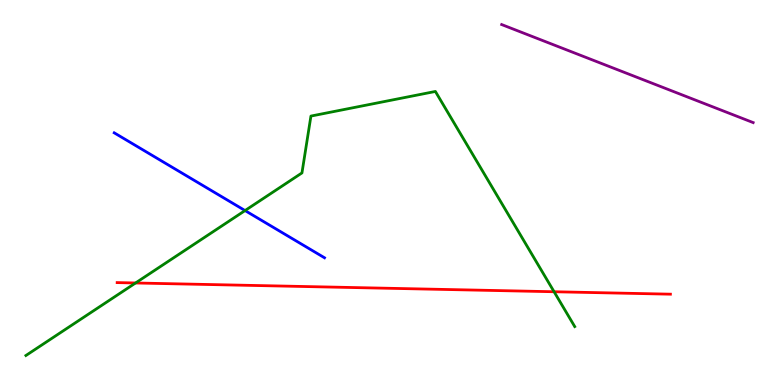[{'lines': ['blue', 'red'], 'intersections': []}, {'lines': ['green', 'red'], 'intersections': [{'x': 1.75, 'y': 2.65}, {'x': 7.15, 'y': 2.42}]}, {'lines': ['purple', 'red'], 'intersections': []}, {'lines': ['blue', 'green'], 'intersections': [{'x': 3.16, 'y': 4.53}]}, {'lines': ['blue', 'purple'], 'intersections': []}, {'lines': ['green', 'purple'], 'intersections': []}]